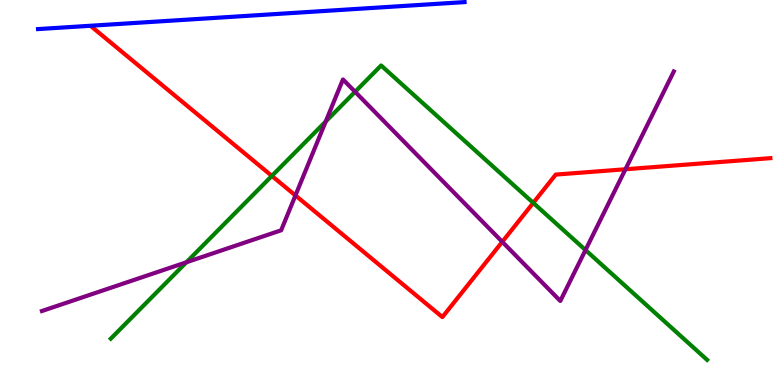[{'lines': ['blue', 'red'], 'intersections': []}, {'lines': ['green', 'red'], 'intersections': [{'x': 3.51, 'y': 5.43}, {'x': 6.88, 'y': 4.73}]}, {'lines': ['purple', 'red'], 'intersections': [{'x': 3.81, 'y': 4.92}, {'x': 6.48, 'y': 3.72}, {'x': 8.07, 'y': 5.6}]}, {'lines': ['blue', 'green'], 'intersections': []}, {'lines': ['blue', 'purple'], 'intersections': []}, {'lines': ['green', 'purple'], 'intersections': [{'x': 2.41, 'y': 3.19}, {'x': 4.2, 'y': 6.85}, {'x': 4.58, 'y': 7.62}, {'x': 7.55, 'y': 3.51}]}]